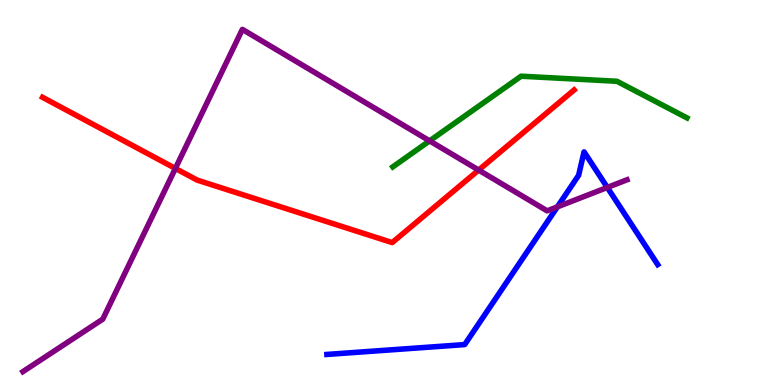[{'lines': ['blue', 'red'], 'intersections': []}, {'lines': ['green', 'red'], 'intersections': []}, {'lines': ['purple', 'red'], 'intersections': [{'x': 2.26, 'y': 5.63}, {'x': 6.18, 'y': 5.58}]}, {'lines': ['blue', 'green'], 'intersections': []}, {'lines': ['blue', 'purple'], 'intersections': [{'x': 7.19, 'y': 4.63}, {'x': 7.84, 'y': 5.13}]}, {'lines': ['green', 'purple'], 'intersections': [{'x': 5.54, 'y': 6.34}]}]